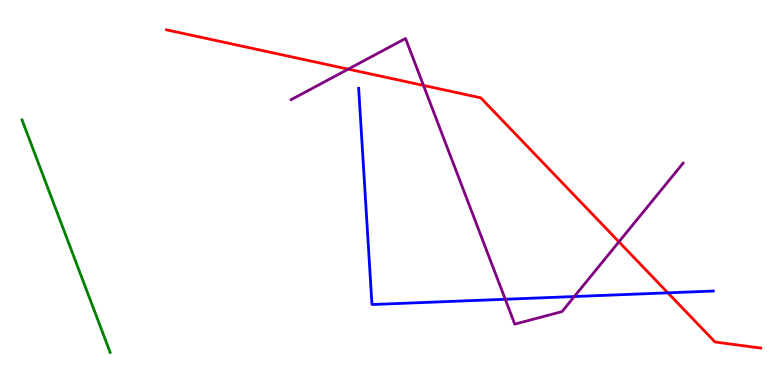[{'lines': ['blue', 'red'], 'intersections': [{'x': 8.62, 'y': 2.39}]}, {'lines': ['green', 'red'], 'intersections': []}, {'lines': ['purple', 'red'], 'intersections': [{'x': 4.49, 'y': 8.2}, {'x': 5.46, 'y': 7.78}, {'x': 7.99, 'y': 3.72}]}, {'lines': ['blue', 'green'], 'intersections': []}, {'lines': ['blue', 'purple'], 'intersections': [{'x': 6.52, 'y': 2.23}, {'x': 7.41, 'y': 2.3}]}, {'lines': ['green', 'purple'], 'intersections': []}]